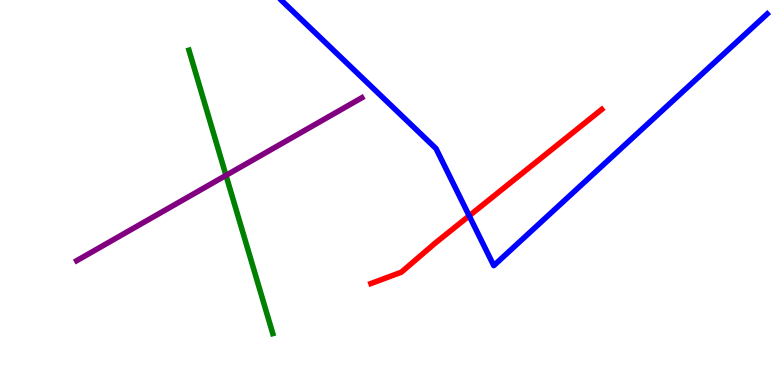[{'lines': ['blue', 'red'], 'intersections': [{'x': 6.05, 'y': 4.39}]}, {'lines': ['green', 'red'], 'intersections': []}, {'lines': ['purple', 'red'], 'intersections': []}, {'lines': ['blue', 'green'], 'intersections': []}, {'lines': ['blue', 'purple'], 'intersections': []}, {'lines': ['green', 'purple'], 'intersections': [{'x': 2.92, 'y': 5.44}]}]